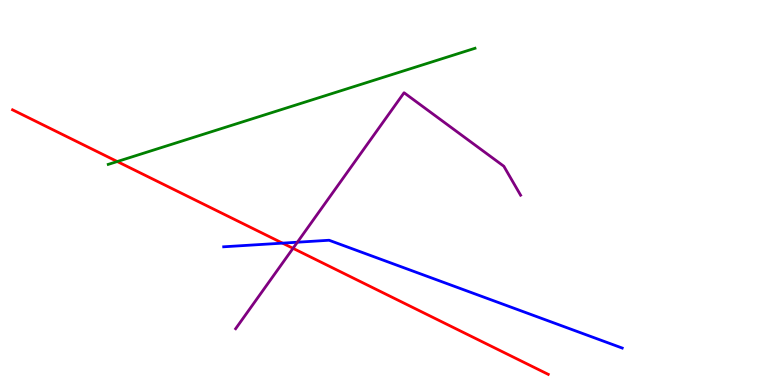[{'lines': ['blue', 'red'], 'intersections': [{'x': 3.65, 'y': 3.68}]}, {'lines': ['green', 'red'], 'intersections': [{'x': 1.51, 'y': 5.8}]}, {'lines': ['purple', 'red'], 'intersections': [{'x': 3.78, 'y': 3.55}]}, {'lines': ['blue', 'green'], 'intersections': []}, {'lines': ['blue', 'purple'], 'intersections': [{'x': 3.84, 'y': 3.71}]}, {'lines': ['green', 'purple'], 'intersections': []}]